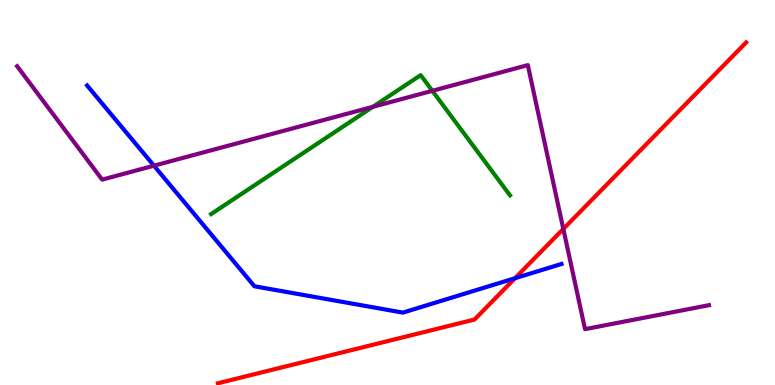[{'lines': ['blue', 'red'], 'intersections': [{'x': 6.65, 'y': 2.77}]}, {'lines': ['green', 'red'], 'intersections': []}, {'lines': ['purple', 'red'], 'intersections': [{'x': 7.27, 'y': 4.05}]}, {'lines': ['blue', 'green'], 'intersections': []}, {'lines': ['blue', 'purple'], 'intersections': [{'x': 1.99, 'y': 5.7}]}, {'lines': ['green', 'purple'], 'intersections': [{'x': 4.81, 'y': 7.23}, {'x': 5.58, 'y': 7.64}]}]